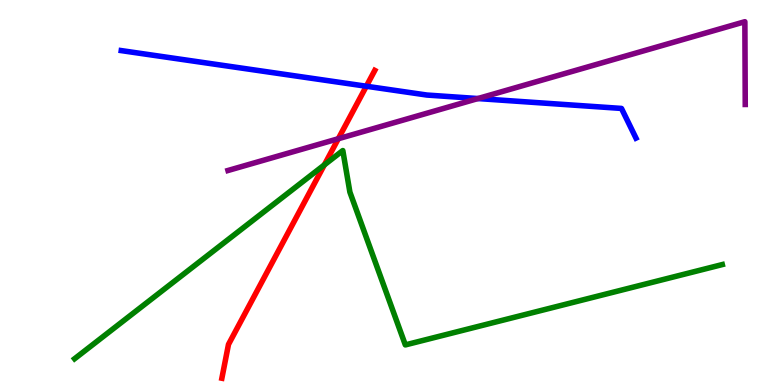[{'lines': ['blue', 'red'], 'intersections': [{'x': 4.73, 'y': 7.76}]}, {'lines': ['green', 'red'], 'intersections': [{'x': 4.19, 'y': 5.72}]}, {'lines': ['purple', 'red'], 'intersections': [{'x': 4.37, 'y': 6.4}]}, {'lines': ['blue', 'green'], 'intersections': []}, {'lines': ['blue', 'purple'], 'intersections': [{'x': 6.17, 'y': 7.44}]}, {'lines': ['green', 'purple'], 'intersections': []}]